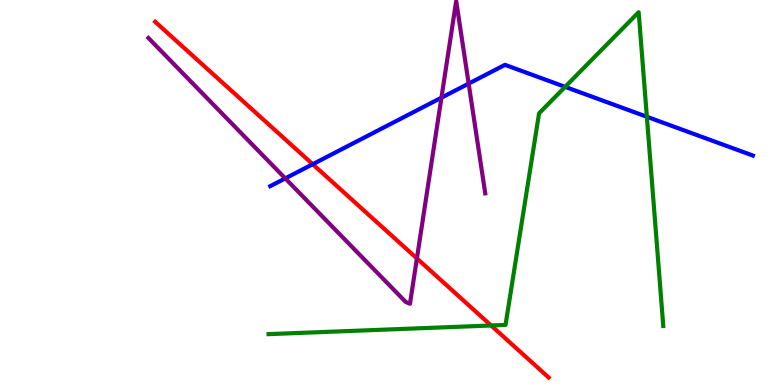[{'lines': ['blue', 'red'], 'intersections': [{'x': 4.04, 'y': 5.73}]}, {'lines': ['green', 'red'], 'intersections': [{'x': 6.34, 'y': 1.55}]}, {'lines': ['purple', 'red'], 'intersections': [{'x': 5.38, 'y': 3.29}]}, {'lines': ['blue', 'green'], 'intersections': [{'x': 7.29, 'y': 7.74}, {'x': 8.35, 'y': 6.97}]}, {'lines': ['blue', 'purple'], 'intersections': [{'x': 3.68, 'y': 5.37}, {'x': 5.7, 'y': 7.46}, {'x': 6.05, 'y': 7.83}]}, {'lines': ['green', 'purple'], 'intersections': []}]